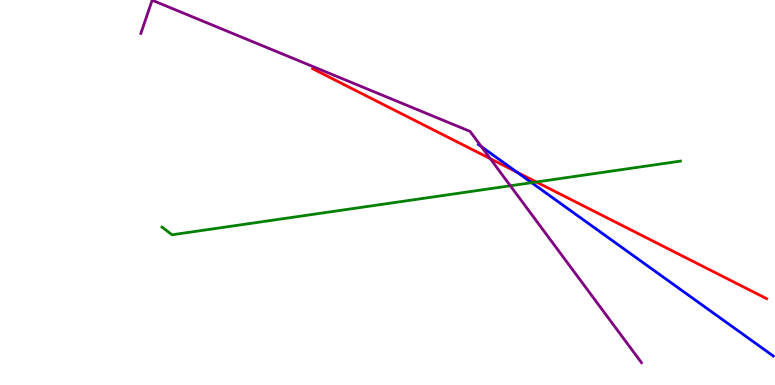[{'lines': ['blue', 'red'], 'intersections': [{'x': 6.67, 'y': 5.53}]}, {'lines': ['green', 'red'], 'intersections': [{'x': 6.92, 'y': 5.27}]}, {'lines': ['purple', 'red'], 'intersections': [{'x': 6.33, 'y': 5.88}]}, {'lines': ['blue', 'green'], 'intersections': [{'x': 6.86, 'y': 5.26}]}, {'lines': ['blue', 'purple'], 'intersections': [{'x': 6.21, 'y': 6.19}]}, {'lines': ['green', 'purple'], 'intersections': [{'x': 6.59, 'y': 5.18}]}]